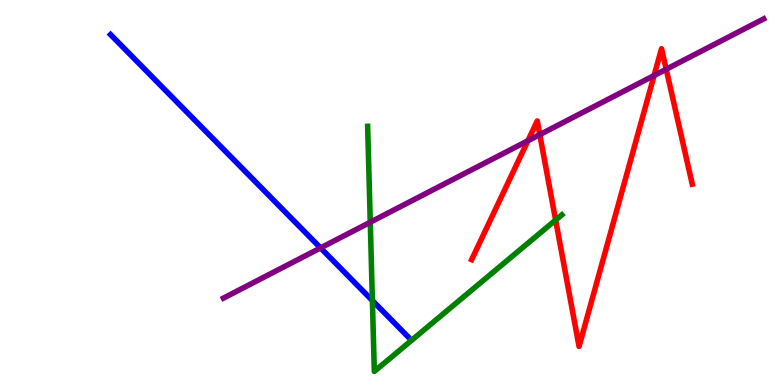[{'lines': ['blue', 'red'], 'intersections': []}, {'lines': ['green', 'red'], 'intersections': [{'x': 7.17, 'y': 4.28}]}, {'lines': ['purple', 'red'], 'intersections': [{'x': 6.81, 'y': 6.34}, {'x': 6.97, 'y': 6.5}, {'x': 8.44, 'y': 8.04}, {'x': 8.6, 'y': 8.2}]}, {'lines': ['blue', 'green'], 'intersections': [{'x': 4.81, 'y': 2.19}]}, {'lines': ['blue', 'purple'], 'intersections': [{'x': 4.14, 'y': 3.56}]}, {'lines': ['green', 'purple'], 'intersections': [{'x': 4.78, 'y': 4.23}]}]